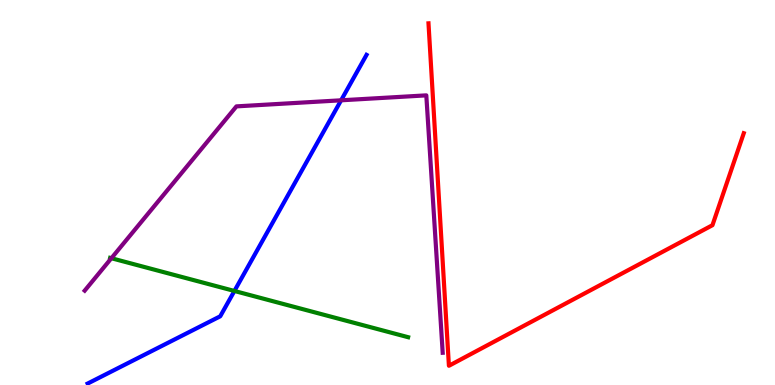[{'lines': ['blue', 'red'], 'intersections': []}, {'lines': ['green', 'red'], 'intersections': []}, {'lines': ['purple', 'red'], 'intersections': []}, {'lines': ['blue', 'green'], 'intersections': [{'x': 3.02, 'y': 2.44}]}, {'lines': ['blue', 'purple'], 'intersections': [{'x': 4.4, 'y': 7.39}]}, {'lines': ['green', 'purple'], 'intersections': [{'x': 1.44, 'y': 3.29}]}]